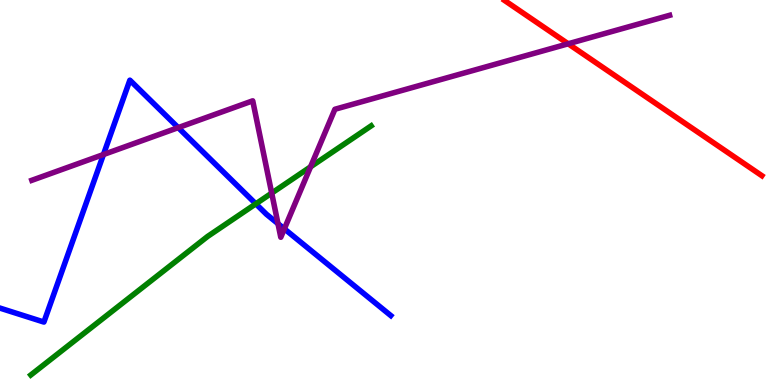[{'lines': ['blue', 'red'], 'intersections': []}, {'lines': ['green', 'red'], 'intersections': []}, {'lines': ['purple', 'red'], 'intersections': [{'x': 7.33, 'y': 8.86}]}, {'lines': ['blue', 'green'], 'intersections': [{'x': 3.3, 'y': 4.71}]}, {'lines': ['blue', 'purple'], 'intersections': [{'x': 1.33, 'y': 5.99}, {'x': 2.3, 'y': 6.68}, {'x': 3.59, 'y': 4.19}, {'x': 3.67, 'y': 4.06}]}, {'lines': ['green', 'purple'], 'intersections': [{'x': 3.51, 'y': 4.98}, {'x': 4.01, 'y': 5.67}]}]